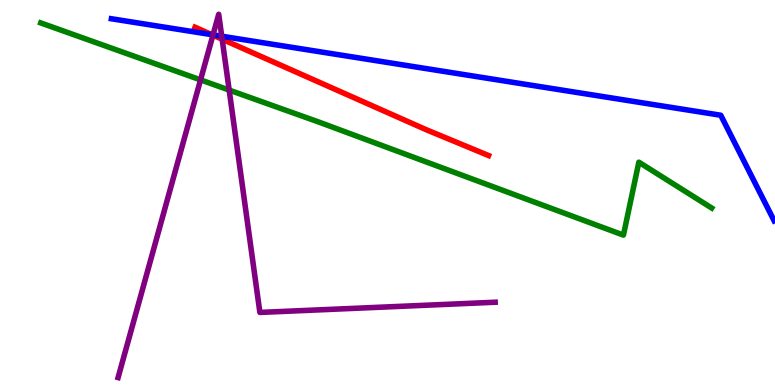[{'lines': ['blue', 'red'], 'intersections': [{'x': 2.73, 'y': 9.1}]}, {'lines': ['green', 'red'], 'intersections': []}, {'lines': ['purple', 'red'], 'intersections': [{'x': 2.75, 'y': 9.09}, {'x': 2.87, 'y': 8.98}]}, {'lines': ['blue', 'green'], 'intersections': []}, {'lines': ['blue', 'purple'], 'intersections': [{'x': 2.75, 'y': 9.1}, {'x': 2.86, 'y': 9.06}]}, {'lines': ['green', 'purple'], 'intersections': [{'x': 2.59, 'y': 7.93}, {'x': 2.96, 'y': 7.66}]}]